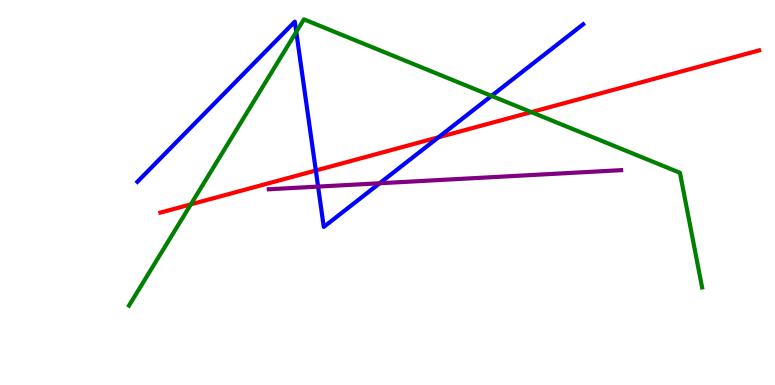[{'lines': ['blue', 'red'], 'intersections': [{'x': 4.08, 'y': 5.57}, {'x': 5.66, 'y': 6.44}]}, {'lines': ['green', 'red'], 'intersections': [{'x': 2.46, 'y': 4.69}, {'x': 6.86, 'y': 7.09}]}, {'lines': ['purple', 'red'], 'intersections': []}, {'lines': ['blue', 'green'], 'intersections': [{'x': 3.82, 'y': 9.17}, {'x': 6.34, 'y': 7.51}]}, {'lines': ['blue', 'purple'], 'intersections': [{'x': 4.1, 'y': 5.15}, {'x': 4.9, 'y': 5.24}]}, {'lines': ['green', 'purple'], 'intersections': []}]